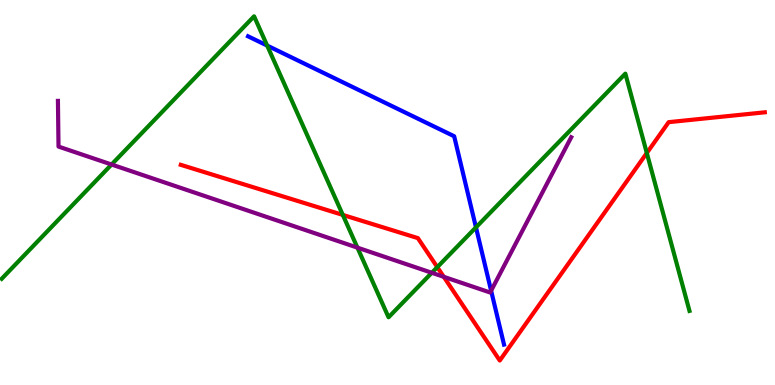[{'lines': ['blue', 'red'], 'intersections': []}, {'lines': ['green', 'red'], 'intersections': [{'x': 4.42, 'y': 4.42}, {'x': 5.64, 'y': 3.06}, {'x': 8.35, 'y': 6.03}]}, {'lines': ['purple', 'red'], 'intersections': [{'x': 5.73, 'y': 2.81}]}, {'lines': ['blue', 'green'], 'intersections': [{'x': 3.45, 'y': 8.82}, {'x': 6.14, 'y': 4.09}]}, {'lines': ['blue', 'purple'], 'intersections': [{'x': 6.34, 'y': 2.45}]}, {'lines': ['green', 'purple'], 'intersections': [{'x': 1.44, 'y': 5.73}, {'x': 4.61, 'y': 3.57}, {'x': 5.57, 'y': 2.91}]}]